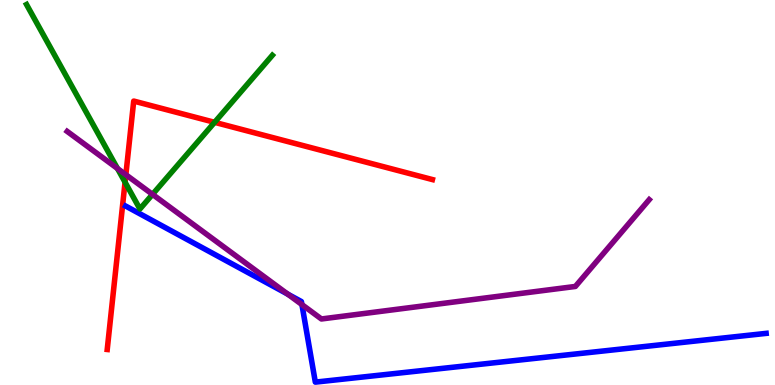[{'lines': ['blue', 'red'], 'intersections': []}, {'lines': ['green', 'red'], 'intersections': [{'x': 1.61, 'y': 5.27}, {'x': 2.77, 'y': 6.82}]}, {'lines': ['purple', 'red'], 'intersections': [{'x': 1.62, 'y': 5.46}]}, {'lines': ['blue', 'green'], 'intersections': []}, {'lines': ['blue', 'purple'], 'intersections': [{'x': 3.71, 'y': 2.36}, {'x': 3.9, 'y': 2.09}]}, {'lines': ['green', 'purple'], 'intersections': [{'x': 1.52, 'y': 5.62}, {'x': 1.97, 'y': 4.95}]}]